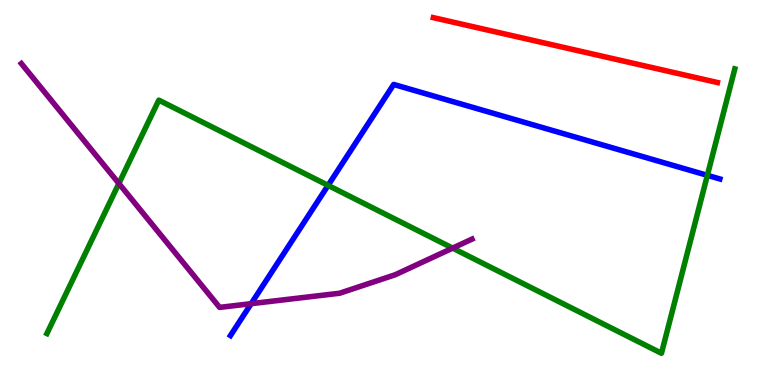[{'lines': ['blue', 'red'], 'intersections': []}, {'lines': ['green', 'red'], 'intersections': []}, {'lines': ['purple', 'red'], 'intersections': []}, {'lines': ['blue', 'green'], 'intersections': [{'x': 4.23, 'y': 5.18}, {'x': 9.13, 'y': 5.45}]}, {'lines': ['blue', 'purple'], 'intersections': [{'x': 3.24, 'y': 2.11}]}, {'lines': ['green', 'purple'], 'intersections': [{'x': 1.53, 'y': 5.23}, {'x': 5.84, 'y': 3.56}]}]